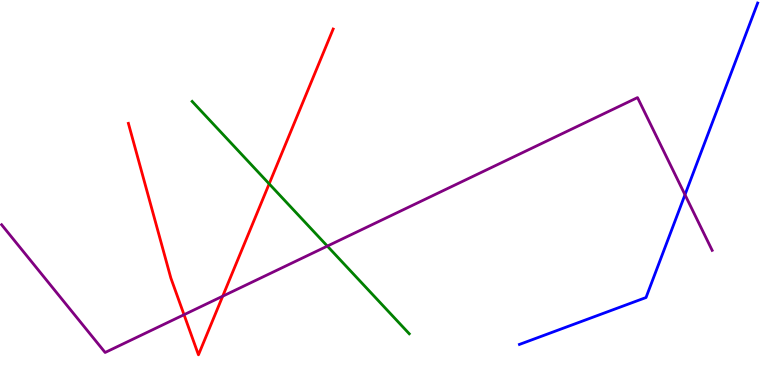[{'lines': ['blue', 'red'], 'intersections': []}, {'lines': ['green', 'red'], 'intersections': [{'x': 3.47, 'y': 5.23}]}, {'lines': ['purple', 'red'], 'intersections': [{'x': 2.37, 'y': 1.83}, {'x': 2.87, 'y': 2.31}]}, {'lines': ['blue', 'green'], 'intersections': []}, {'lines': ['blue', 'purple'], 'intersections': [{'x': 8.84, 'y': 4.94}]}, {'lines': ['green', 'purple'], 'intersections': [{'x': 4.22, 'y': 3.61}]}]